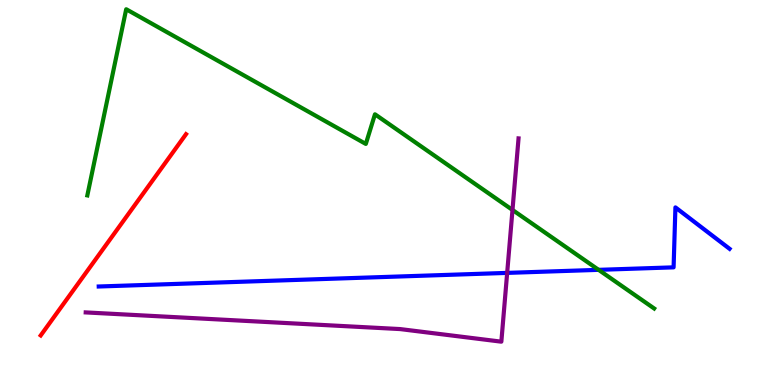[{'lines': ['blue', 'red'], 'intersections': []}, {'lines': ['green', 'red'], 'intersections': []}, {'lines': ['purple', 'red'], 'intersections': []}, {'lines': ['blue', 'green'], 'intersections': [{'x': 7.72, 'y': 2.99}]}, {'lines': ['blue', 'purple'], 'intersections': [{'x': 6.54, 'y': 2.91}]}, {'lines': ['green', 'purple'], 'intersections': [{'x': 6.61, 'y': 4.55}]}]